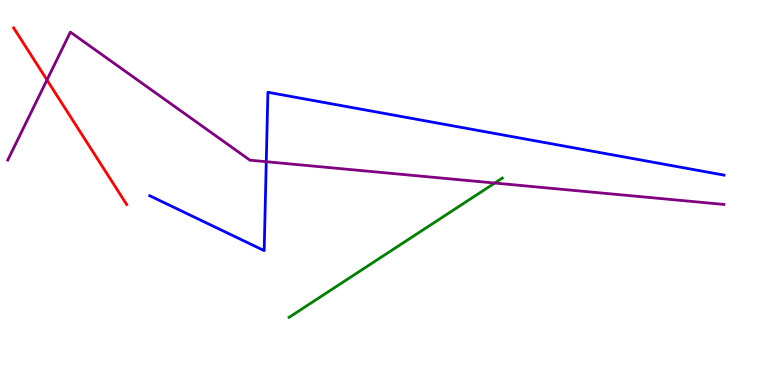[{'lines': ['blue', 'red'], 'intersections': []}, {'lines': ['green', 'red'], 'intersections': []}, {'lines': ['purple', 'red'], 'intersections': [{'x': 0.606, 'y': 7.92}]}, {'lines': ['blue', 'green'], 'intersections': []}, {'lines': ['blue', 'purple'], 'intersections': [{'x': 3.44, 'y': 5.8}]}, {'lines': ['green', 'purple'], 'intersections': [{'x': 6.38, 'y': 5.25}]}]